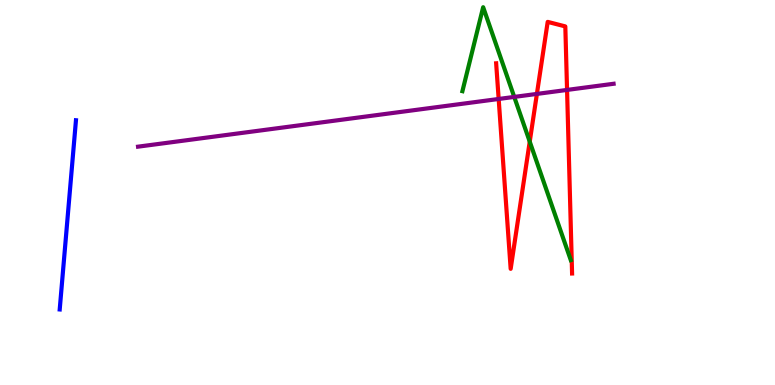[{'lines': ['blue', 'red'], 'intersections': []}, {'lines': ['green', 'red'], 'intersections': [{'x': 6.84, 'y': 6.32}]}, {'lines': ['purple', 'red'], 'intersections': [{'x': 6.43, 'y': 7.43}, {'x': 6.93, 'y': 7.56}, {'x': 7.32, 'y': 7.66}]}, {'lines': ['blue', 'green'], 'intersections': []}, {'lines': ['blue', 'purple'], 'intersections': []}, {'lines': ['green', 'purple'], 'intersections': [{'x': 6.64, 'y': 7.48}]}]